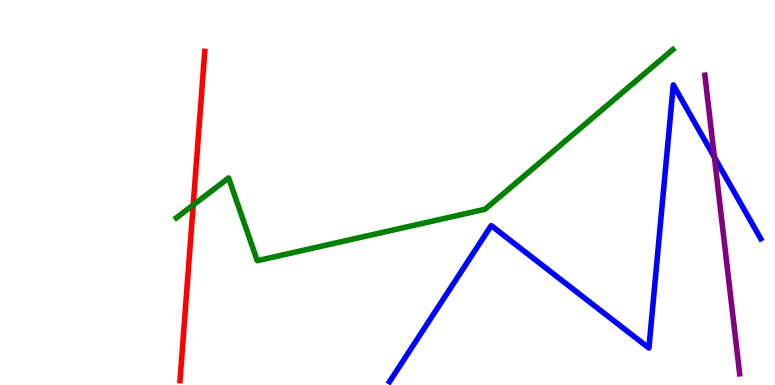[{'lines': ['blue', 'red'], 'intersections': []}, {'lines': ['green', 'red'], 'intersections': [{'x': 2.49, 'y': 4.68}]}, {'lines': ['purple', 'red'], 'intersections': []}, {'lines': ['blue', 'green'], 'intersections': []}, {'lines': ['blue', 'purple'], 'intersections': [{'x': 9.22, 'y': 5.92}]}, {'lines': ['green', 'purple'], 'intersections': []}]